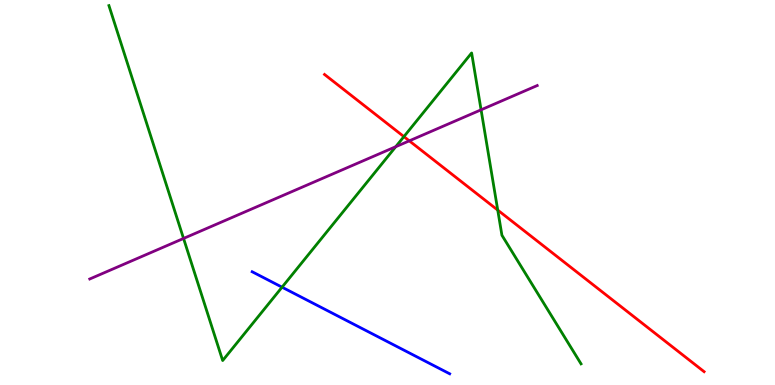[{'lines': ['blue', 'red'], 'intersections': []}, {'lines': ['green', 'red'], 'intersections': [{'x': 5.21, 'y': 6.45}, {'x': 6.42, 'y': 4.54}]}, {'lines': ['purple', 'red'], 'intersections': [{'x': 5.28, 'y': 6.34}]}, {'lines': ['blue', 'green'], 'intersections': [{'x': 3.64, 'y': 2.54}]}, {'lines': ['blue', 'purple'], 'intersections': []}, {'lines': ['green', 'purple'], 'intersections': [{'x': 2.37, 'y': 3.81}, {'x': 5.11, 'y': 6.19}, {'x': 6.21, 'y': 7.15}]}]